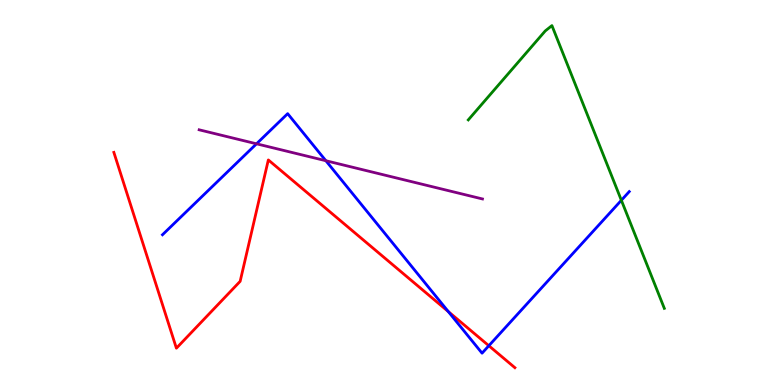[{'lines': ['blue', 'red'], 'intersections': [{'x': 5.78, 'y': 1.91}, {'x': 6.31, 'y': 1.02}]}, {'lines': ['green', 'red'], 'intersections': []}, {'lines': ['purple', 'red'], 'intersections': []}, {'lines': ['blue', 'green'], 'intersections': [{'x': 8.02, 'y': 4.8}]}, {'lines': ['blue', 'purple'], 'intersections': [{'x': 3.31, 'y': 6.26}, {'x': 4.2, 'y': 5.83}]}, {'lines': ['green', 'purple'], 'intersections': []}]